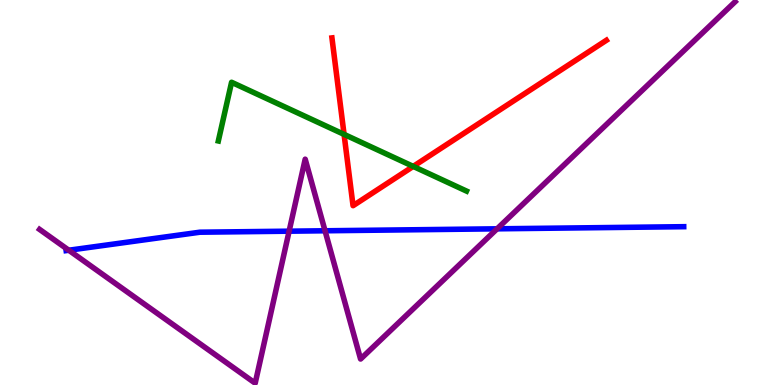[{'lines': ['blue', 'red'], 'intersections': []}, {'lines': ['green', 'red'], 'intersections': [{'x': 4.44, 'y': 6.51}, {'x': 5.33, 'y': 5.68}]}, {'lines': ['purple', 'red'], 'intersections': []}, {'lines': ['blue', 'green'], 'intersections': []}, {'lines': ['blue', 'purple'], 'intersections': [{'x': 0.888, 'y': 3.5}, {'x': 3.73, 'y': 4.0}, {'x': 4.19, 'y': 4.01}, {'x': 6.41, 'y': 4.06}]}, {'lines': ['green', 'purple'], 'intersections': []}]